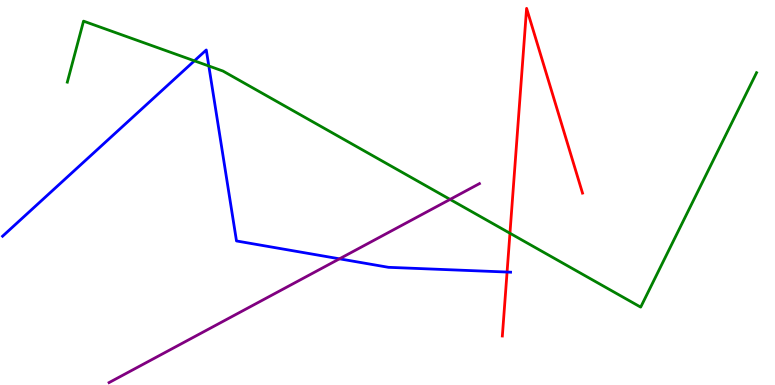[{'lines': ['blue', 'red'], 'intersections': [{'x': 6.54, 'y': 2.93}]}, {'lines': ['green', 'red'], 'intersections': [{'x': 6.58, 'y': 3.94}]}, {'lines': ['purple', 'red'], 'intersections': []}, {'lines': ['blue', 'green'], 'intersections': [{'x': 2.51, 'y': 8.42}, {'x': 2.69, 'y': 8.29}]}, {'lines': ['blue', 'purple'], 'intersections': [{'x': 4.38, 'y': 3.28}]}, {'lines': ['green', 'purple'], 'intersections': [{'x': 5.81, 'y': 4.82}]}]